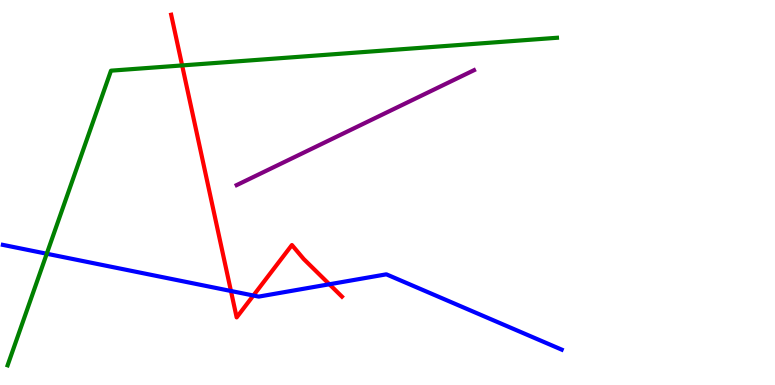[{'lines': ['blue', 'red'], 'intersections': [{'x': 2.98, 'y': 2.44}, {'x': 3.27, 'y': 2.32}, {'x': 4.25, 'y': 2.62}]}, {'lines': ['green', 'red'], 'intersections': [{'x': 2.35, 'y': 8.3}]}, {'lines': ['purple', 'red'], 'intersections': []}, {'lines': ['blue', 'green'], 'intersections': [{'x': 0.603, 'y': 3.41}]}, {'lines': ['blue', 'purple'], 'intersections': []}, {'lines': ['green', 'purple'], 'intersections': []}]